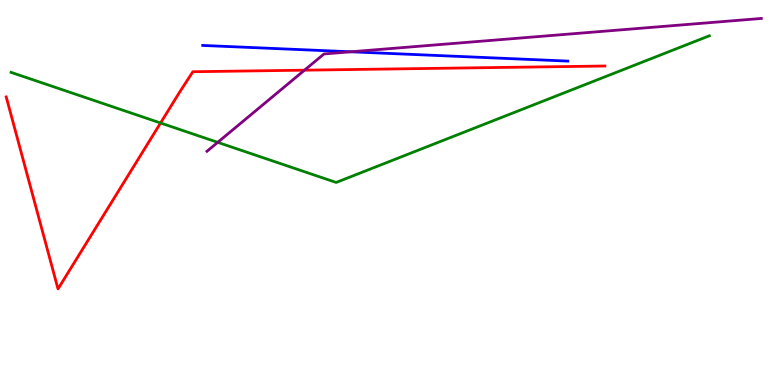[{'lines': ['blue', 'red'], 'intersections': []}, {'lines': ['green', 'red'], 'intersections': [{'x': 2.07, 'y': 6.81}]}, {'lines': ['purple', 'red'], 'intersections': [{'x': 3.93, 'y': 8.18}]}, {'lines': ['blue', 'green'], 'intersections': []}, {'lines': ['blue', 'purple'], 'intersections': [{'x': 4.53, 'y': 8.65}]}, {'lines': ['green', 'purple'], 'intersections': [{'x': 2.81, 'y': 6.3}]}]